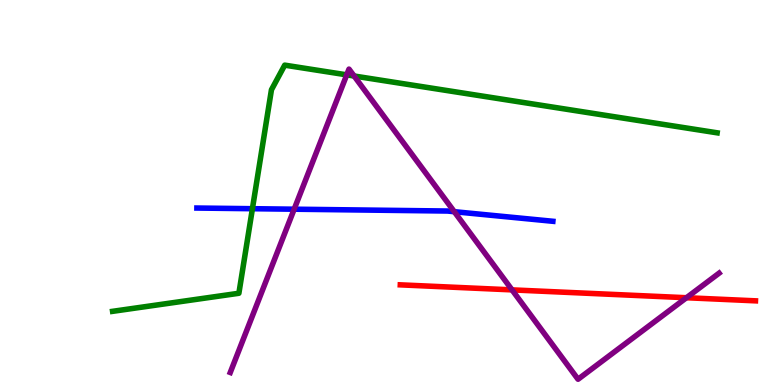[{'lines': ['blue', 'red'], 'intersections': []}, {'lines': ['green', 'red'], 'intersections': []}, {'lines': ['purple', 'red'], 'intersections': [{'x': 6.61, 'y': 2.47}, {'x': 8.86, 'y': 2.27}]}, {'lines': ['blue', 'green'], 'intersections': [{'x': 3.26, 'y': 4.58}]}, {'lines': ['blue', 'purple'], 'intersections': [{'x': 3.8, 'y': 4.57}, {'x': 5.86, 'y': 4.5}]}, {'lines': ['green', 'purple'], 'intersections': [{'x': 4.47, 'y': 8.06}, {'x': 4.57, 'y': 8.03}]}]